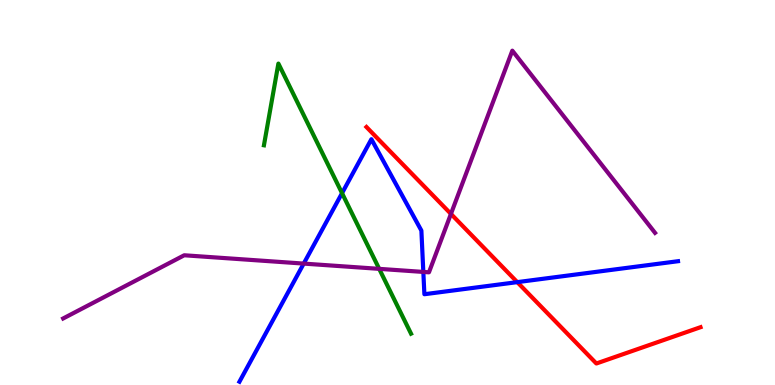[{'lines': ['blue', 'red'], 'intersections': [{'x': 6.67, 'y': 2.67}]}, {'lines': ['green', 'red'], 'intersections': []}, {'lines': ['purple', 'red'], 'intersections': [{'x': 5.82, 'y': 4.44}]}, {'lines': ['blue', 'green'], 'intersections': [{'x': 4.41, 'y': 4.98}]}, {'lines': ['blue', 'purple'], 'intersections': [{'x': 3.92, 'y': 3.15}, {'x': 5.46, 'y': 2.94}]}, {'lines': ['green', 'purple'], 'intersections': [{'x': 4.89, 'y': 3.02}]}]